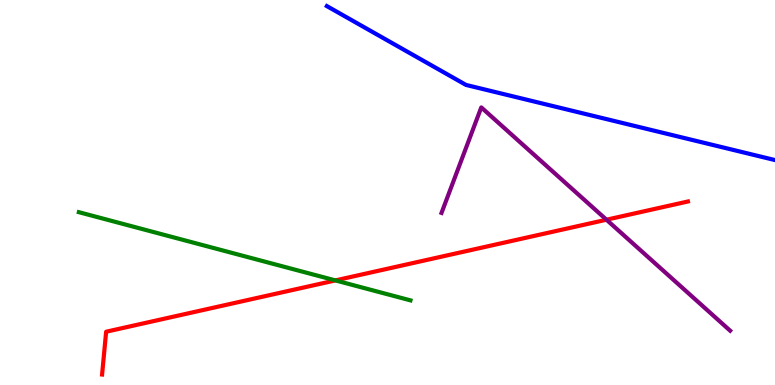[{'lines': ['blue', 'red'], 'intersections': []}, {'lines': ['green', 'red'], 'intersections': [{'x': 4.33, 'y': 2.72}]}, {'lines': ['purple', 'red'], 'intersections': [{'x': 7.83, 'y': 4.29}]}, {'lines': ['blue', 'green'], 'intersections': []}, {'lines': ['blue', 'purple'], 'intersections': []}, {'lines': ['green', 'purple'], 'intersections': []}]